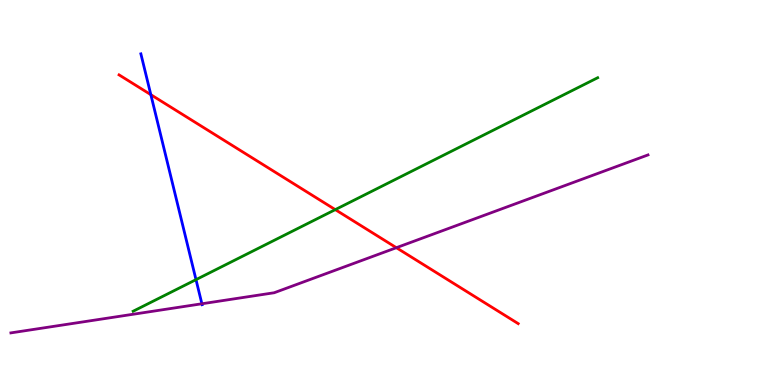[{'lines': ['blue', 'red'], 'intersections': [{'x': 1.95, 'y': 7.54}]}, {'lines': ['green', 'red'], 'intersections': [{'x': 4.33, 'y': 4.56}]}, {'lines': ['purple', 'red'], 'intersections': [{'x': 5.11, 'y': 3.57}]}, {'lines': ['blue', 'green'], 'intersections': [{'x': 2.53, 'y': 2.74}]}, {'lines': ['blue', 'purple'], 'intersections': [{'x': 2.61, 'y': 2.11}]}, {'lines': ['green', 'purple'], 'intersections': []}]